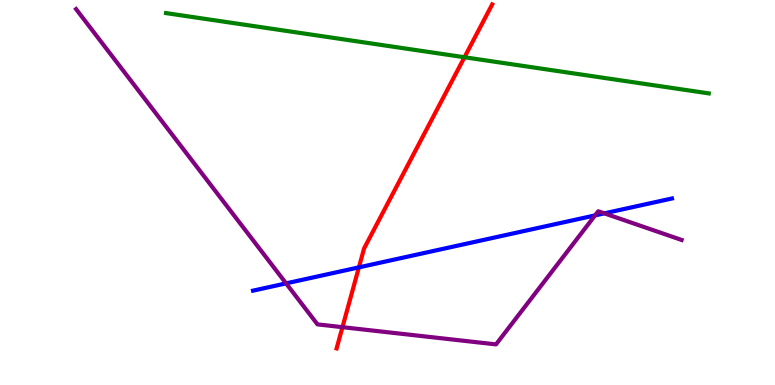[{'lines': ['blue', 'red'], 'intersections': [{'x': 4.63, 'y': 3.06}]}, {'lines': ['green', 'red'], 'intersections': [{'x': 5.99, 'y': 8.51}]}, {'lines': ['purple', 'red'], 'intersections': [{'x': 4.42, 'y': 1.5}]}, {'lines': ['blue', 'green'], 'intersections': []}, {'lines': ['blue', 'purple'], 'intersections': [{'x': 3.69, 'y': 2.64}, {'x': 7.68, 'y': 4.41}, {'x': 7.8, 'y': 4.46}]}, {'lines': ['green', 'purple'], 'intersections': []}]